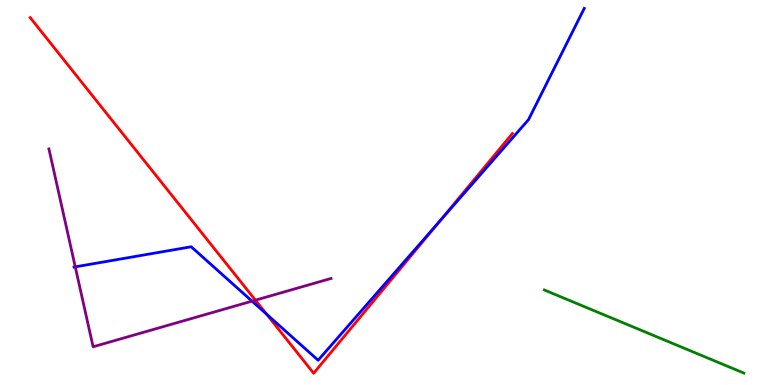[{'lines': ['blue', 'red'], 'intersections': [{'x': 3.44, 'y': 1.84}, {'x': 5.67, 'y': 4.25}]}, {'lines': ['green', 'red'], 'intersections': []}, {'lines': ['purple', 'red'], 'intersections': [{'x': 3.3, 'y': 2.2}]}, {'lines': ['blue', 'green'], 'intersections': []}, {'lines': ['blue', 'purple'], 'intersections': [{'x': 0.971, 'y': 3.07}, {'x': 3.25, 'y': 2.18}]}, {'lines': ['green', 'purple'], 'intersections': []}]